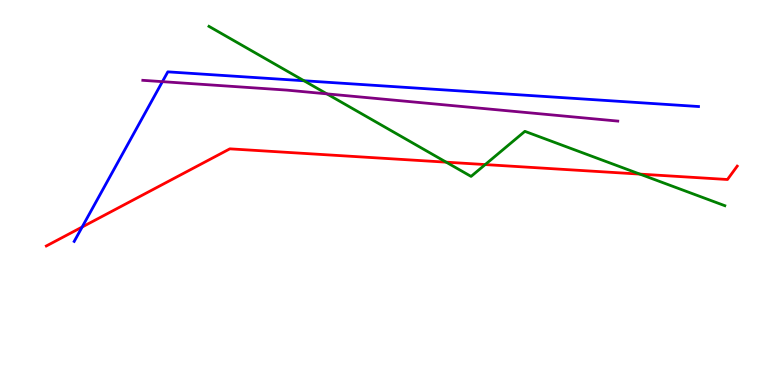[{'lines': ['blue', 'red'], 'intersections': [{'x': 1.06, 'y': 4.1}]}, {'lines': ['green', 'red'], 'intersections': [{'x': 5.76, 'y': 5.79}, {'x': 6.26, 'y': 5.73}, {'x': 8.26, 'y': 5.48}]}, {'lines': ['purple', 'red'], 'intersections': []}, {'lines': ['blue', 'green'], 'intersections': [{'x': 3.92, 'y': 7.9}]}, {'lines': ['blue', 'purple'], 'intersections': [{'x': 2.1, 'y': 7.88}]}, {'lines': ['green', 'purple'], 'intersections': [{'x': 4.22, 'y': 7.56}]}]